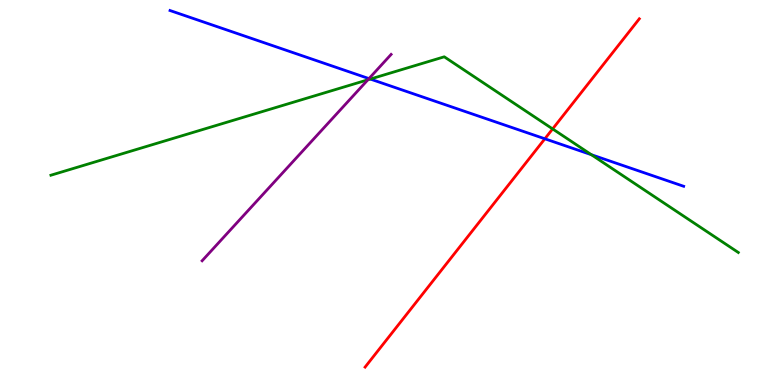[{'lines': ['blue', 'red'], 'intersections': [{'x': 7.03, 'y': 6.4}]}, {'lines': ['green', 'red'], 'intersections': [{'x': 7.13, 'y': 6.65}]}, {'lines': ['purple', 'red'], 'intersections': []}, {'lines': ['blue', 'green'], 'intersections': [{'x': 4.78, 'y': 7.95}, {'x': 7.63, 'y': 5.98}]}, {'lines': ['blue', 'purple'], 'intersections': [{'x': 4.76, 'y': 7.96}]}, {'lines': ['green', 'purple'], 'intersections': [{'x': 4.75, 'y': 7.93}]}]